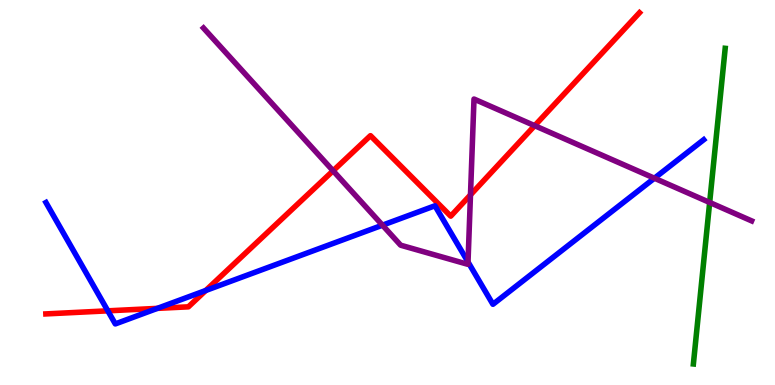[{'lines': ['blue', 'red'], 'intersections': [{'x': 1.39, 'y': 1.93}, {'x': 2.03, 'y': 1.99}, {'x': 2.66, 'y': 2.46}]}, {'lines': ['green', 'red'], 'intersections': []}, {'lines': ['purple', 'red'], 'intersections': [{'x': 4.3, 'y': 5.56}, {'x': 6.07, 'y': 4.94}, {'x': 6.9, 'y': 6.74}]}, {'lines': ['blue', 'green'], 'intersections': []}, {'lines': ['blue', 'purple'], 'intersections': [{'x': 4.94, 'y': 4.15}, {'x': 6.04, 'y': 3.2}, {'x': 8.44, 'y': 5.37}]}, {'lines': ['green', 'purple'], 'intersections': [{'x': 9.16, 'y': 4.74}]}]